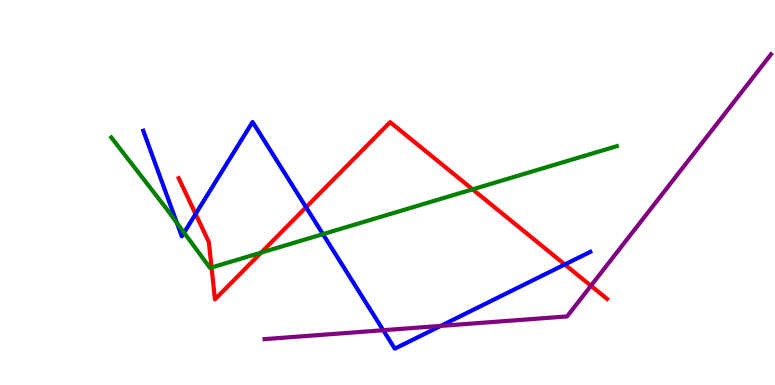[{'lines': ['blue', 'red'], 'intersections': [{'x': 2.52, 'y': 4.44}, {'x': 3.95, 'y': 4.62}, {'x': 7.29, 'y': 3.13}]}, {'lines': ['green', 'red'], 'intersections': [{'x': 2.73, 'y': 3.05}, {'x': 3.37, 'y': 3.44}, {'x': 6.1, 'y': 5.08}]}, {'lines': ['purple', 'red'], 'intersections': [{'x': 7.63, 'y': 2.58}]}, {'lines': ['blue', 'green'], 'intersections': [{'x': 2.28, 'y': 4.21}, {'x': 2.37, 'y': 3.96}, {'x': 4.17, 'y': 3.92}]}, {'lines': ['blue', 'purple'], 'intersections': [{'x': 4.94, 'y': 1.42}, {'x': 5.69, 'y': 1.54}]}, {'lines': ['green', 'purple'], 'intersections': []}]